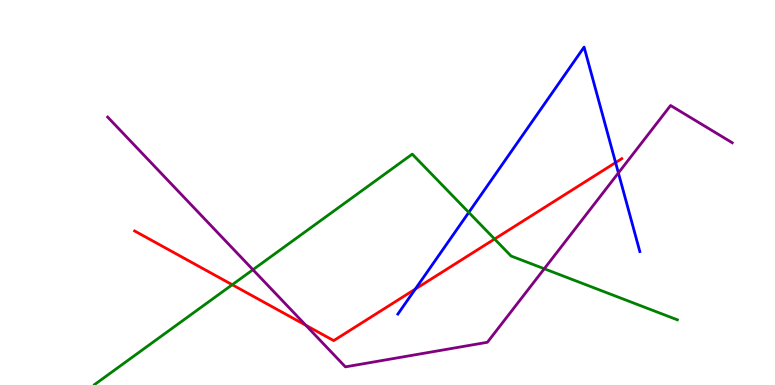[{'lines': ['blue', 'red'], 'intersections': [{'x': 5.36, 'y': 2.49}, {'x': 7.94, 'y': 5.78}]}, {'lines': ['green', 'red'], 'intersections': [{'x': 3.0, 'y': 2.6}, {'x': 6.38, 'y': 3.79}]}, {'lines': ['purple', 'red'], 'intersections': [{'x': 3.95, 'y': 1.55}]}, {'lines': ['blue', 'green'], 'intersections': [{'x': 6.05, 'y': 4.48}]}, {'lines': ['blue', 'purple'], 'intersections': [{'x': 7.98, 'y': 5.51}]}, {'lines': ['green', 'purple'], 'intersections': [{'x': 3.26, 'y': 2.99}, {'x': 7.02, 'y': 3.02}]}]